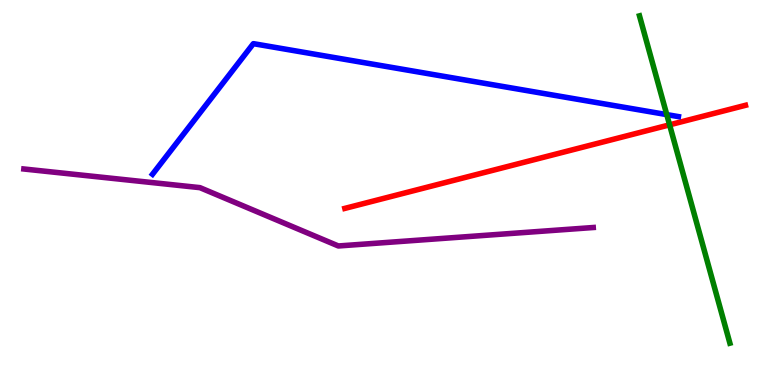[{'lines': ['blue', 'red'], 'intersections': []}, {'lines': ['green', 'red'], 'intersections': [{'x': 8.64, 'y': 6.76}]}, {'lines': ['purple', 'red'], 'intersections': []}, {'lines': ['blue', 'green'], 'intersections': [{'x': 8.6, 'y': 7.02}]}, {'lines': ['blue', 'purple'], 'intersections': []}, {'lines': ['green', 'purple'], 'intersections': []}]